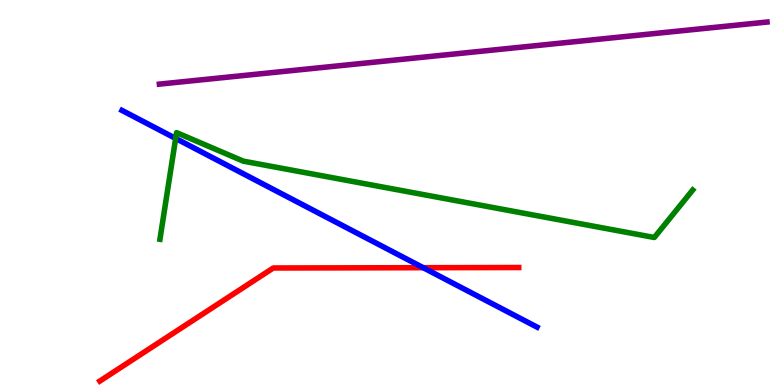[{'lines': ['blue', 'red'], 'intersections': [{'x': 5.46, 'y': 3.05}]}, {'lines': ['green', 'red'], 'intersections': []}, {'lines': ['purple', 'red'], 'intersections': []}, {'lines': ['blue', 'green'], 'intersections': [{'x': 2.27, 'y': 6.4}]}, {'lines': ['blue', 'purple'], 'intersections': []}, {'lines': ['green', 'purple'], 'intersections': []}]